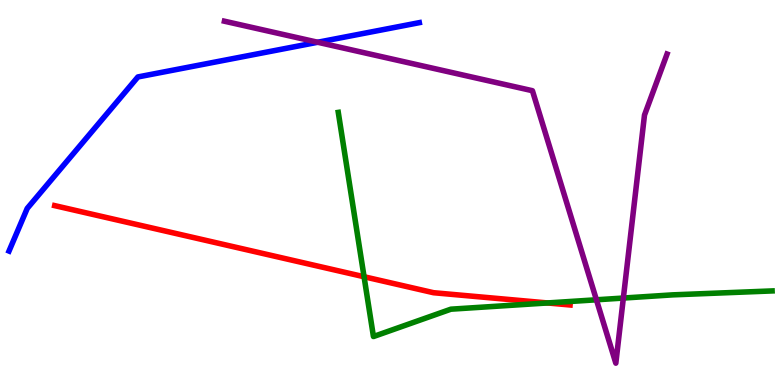[{'lines': ['blue', 'red'], 'intersections': []}, {'lines': ['green', 'red'], 'intersections': [{'x': 4.7, 'y': 2.81}, {'x': 7.06, 'y': 2.13}]}, {'lines': ['purple', 'red'], 'intersections': []}, {'lines': ['blue', 'green'], 'intersections': []}, {'lines': ['blue', 'purple'], 'intersections': [{'x': 4.1, 'y': 8.9}]}, {'lines': ['green', 'purple'], 'intersections': [{'x': 7.7, 'y': 2.21}, {'x': 8.04, 'y': 2.26}]}]